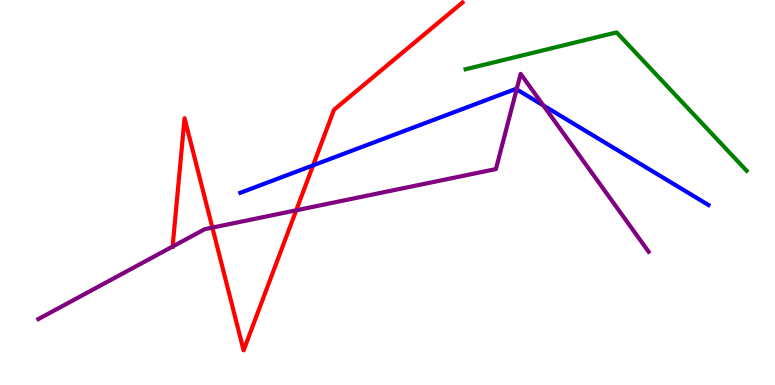[{'lines': ['blue', 'red'], 'intersections': [{'x': 4.04, 'y': 5.71}]}, {'lines': ['green', 'red'], 'intersections': []}, {'lines': ['purple', 'red'], 'intersections': [{'x': 2.23, 'y': 3.6}, {'x': 2.74, 'y': 4.09}, {'x': 3.82, 'y': 4.54}]}, {'lines': ['blue', 'green'], 'intersections': []}, {'lines': ['blue', 'purple'], 'intersections': [{'x': 6.67, 'y': 7.68}, {'x': 7.01, 'y': 7.26}]}, {'lines': ['green', 'purple'], 'intersections': []}]